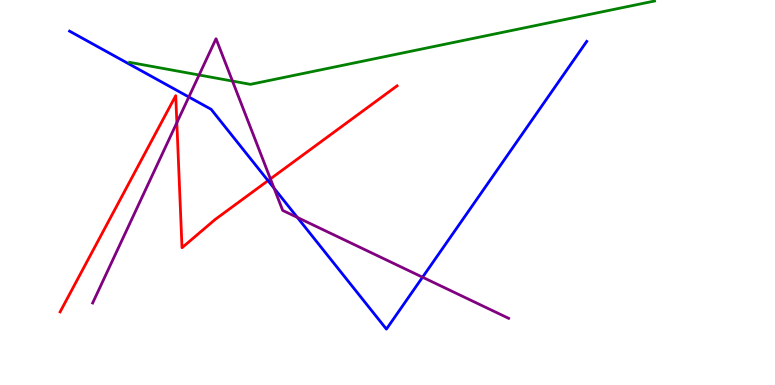[{'lines': ['blue', 'red'], 'intersections': [{'x': 3.46, 'y': 5.31}]}, {'lines': ['green', 'red'], 'intersections': []}, {'lines': ['purple', 'red'], 'intersections': [{'x': 2.28, 'y': 6.81}, {'x': 3.49, 'y': 5.35}]}, {'lines': ['blue', 'green'], 'intersections': []}, {'lines': ['blue', 'purple'], 'intersections': [{'x': 2.44, 'y': 7.48}, {'x': 3.54, 'y': 5.11}, {'x': 3.84, 'y': 4.35}, {'x': 5.45, 'y': 2.8}]}, {'lines': ['green', 'purple'], 'intersections': [{'x': 2.57, 'y': 8.05}, {'x': 3.0, 'y': 7.89}]}]